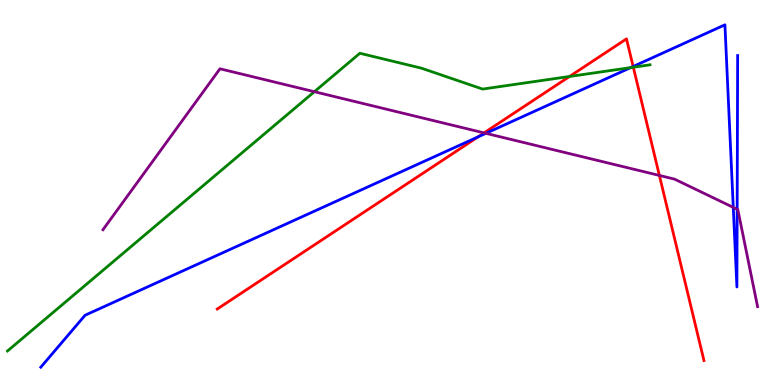[{'lines': ['blue', 'red'], 'intersections': [{'x': 6.17, 'y': 6.44}, {'x': 8.17, 'y': 8.27}]}, {'lines': ['green', 'red'], 'intersections': [{'x': 7.35, 'y': 8.01}, {'x': 8.17, 'y': 8.25}]}, {'lines': ['purple', 'red'], 'intersections': [{'x': 6.25, 'y': 6.55}, {'x': 8.51, 'y': 5.44}]}, {'lines': ['blue', 'green'], 'intersections': [{'x': 8.14, 'y': 8.24}]}, {'lines': ['blue', 'purple'], 'intersections': [{'x': 6.27, 'y': 6.54}, {'x': 9.46, 'y': 4.61}, {'x': 9.51, 'y': 4.56}]}, {'lines': ['green', 'purple'], 'intersections': [{'x': 4.06, 'y': 7.62}]}]